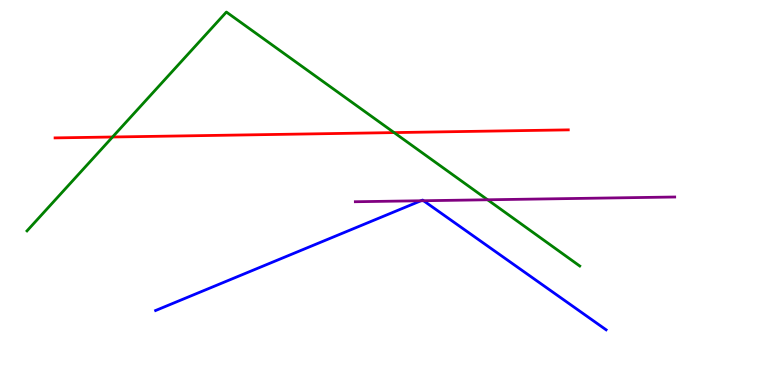[{'lines': ['blue', 'red'], 'intersections': []}, {'lines': ['green', 'red'], 'intersections': [{'x': 1.45, 'y': 6.44}, {'x': 5.09, 'y': 6.56}]}, {'lines': ['purple', 'red'], 'intersections': []}, {'lines': ['blue', 'green'], 'intersections': []}, {'lines': ['blue', 'purple'], 'intersections': [{'x': 5.43, 'y': 4.79}, {'x': 5.46, 'y': 4.79}]}, {'lines': ['green', 'purple'], 'intersections': [{'x': 6.29, 'y': 4.81}]}]